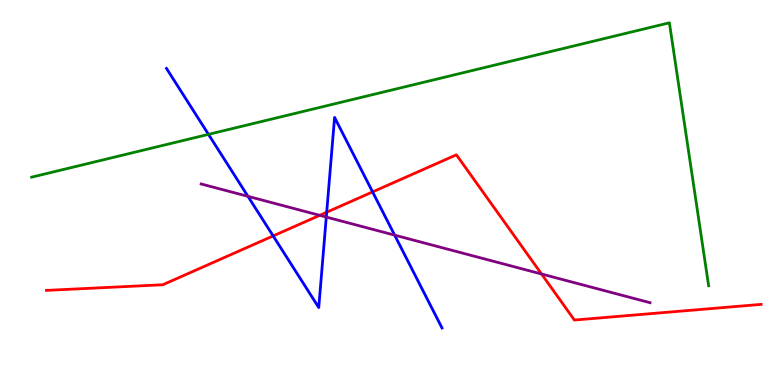[{'lines': ['blue', 'red'], 'intersections': [{'x': 3.52, 'y': 3.87}, {'x': 4.22, 'y': 4.49}, {'x': 4.81, 'y': 5.02}]}, {'lines': ['green', 'red'], 'intersections': []}, {'lines': ['purple', 'red'], 'intersections': [{'x': 4.13, 'y': 4.41}, {'x': 6.99, 'y': 2.88}]}, {'lines': ['blue', 'green'], 'intersections': [{'x': 2.69, 'y': 6.51}]}, {'lines': ['blue', 'purple'], 'intersections': [{'x': 3.2, 'y': 4.9}, {'x': 4.21, 'y': 4.36}, {'x': 5.09, 'y': 3.89}]}, {'lines': ['green', 'purple'], 'intersections': []}]